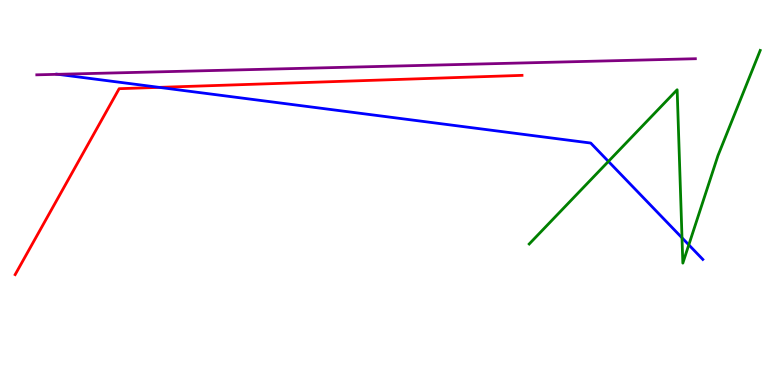[{'lines': ['blue', 'red'], 'intersections': [{'x': 2.05, 'y': 7.73}]}, {'lines': ['green', 'red'], 'intersections': []}, {'lines': ['purple', 'red'], 'intersections': []}, {'lines': ['blue', 'green'], 'intersections': [{'x': 7.85, 'y': 5.81}, {'x': 8.8, 'y': 3.82}, {'x': 8.89, 'y': 3.64}]}, {'lines': ['blue', 'purple'], 'intersections': [{'x': 0.747, 'y': 8.07}]}, {'lines': ['green', 'purple'], 'intersections': []}]